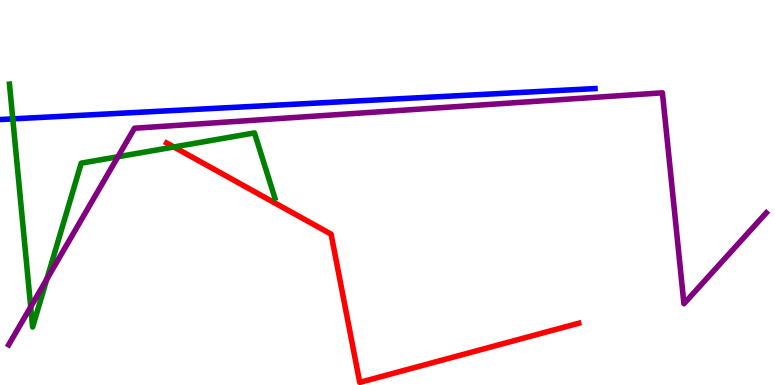[{'lines': ['blue', 'red'], 'intersections': []}, {'lines': ['green', 'red'], 'intersections': [{'x': 2.24, 'y': 6.18}]}, {'lines': ['purple', 'red'], 'intersections': []}, {'lines': ['blue', 'green'], 'intersections': [{'x': 0.165, 'y': 6.91}]}, {'lines': ['blue', 'purple'], 'intersections': []}, {'lines': ['green', 'purple'], 'intersections': [{'x': 0.396, 'y': 2.03}, {'x': 0.604, 'y': 2.75}, {'x': 1.52, 'y': 5.93}]}]